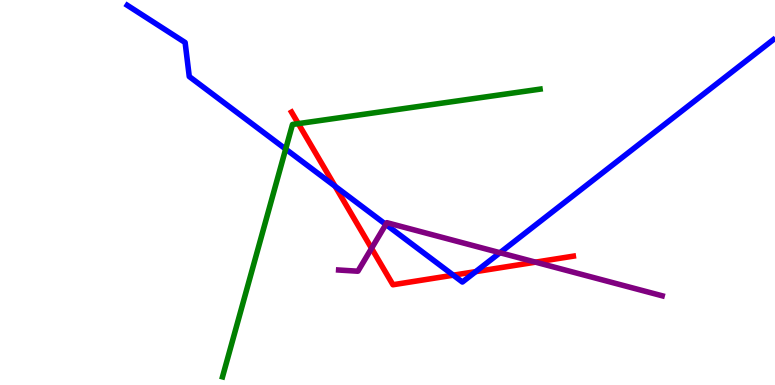[{'lines': ['blue', 'red'], 'intersections': [{'x': 4.32, 'y': 5.16}, {'x': 5.85, 'y': 2.85}, {'x': 6.14, 'y': 2.94}]}, {'lines': ['green', 'red'], 'intersections': [{'x': 3.85, 'y': 6.79}]}, {'lines': ['purple', 'red'], 'intersections': [{'x': 4.79, 'y': 3.55}, {'x': 6.91, 'y': 3.19}]}, {'lines': ['blue', 'green'], 'intersections': [{'x': 3.69, 'y': 6.13}]}, {'lines': ['blue', 'purple'], 'intersections': [{'x': 4.98, 'y': 4.17}, {'x': 6.45, 'y': 3.44}]}, {'lines': ['green', 'purple'], 'intersections': []}]